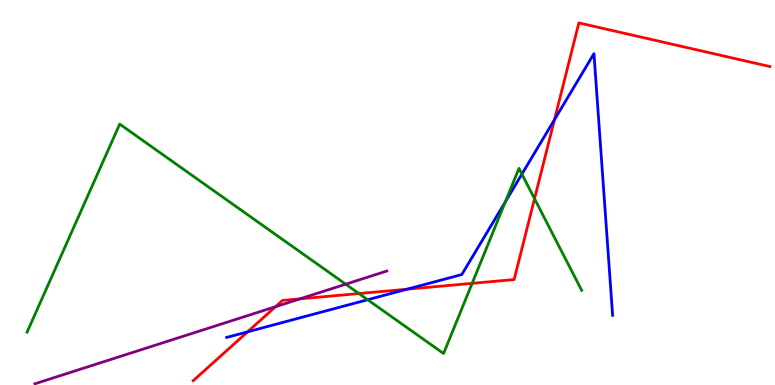[{'lines': ['blue', 'red'], 'intersections': [{'x': 3.19, 'y': 1.38}, {'x': 5.25, 'y': 2.49}, {'x': 7.15, 'y': 6.89}]}, {'lines': ['green', 'red'], 'intersections': [{'x': 4.63, 'y': 2.38}, {'x': 6.09, 'y': 2.64}, {'x': 6.9, 'y': 4.84}]}, {'lines': ['purple', 'red'], 'intersections': [{'x': 3.56, 'y': 2.03}, {'x': 3.87, 'y': 2.24}]}, {'lines': ['blue', 'green'], 'intersections': [{'x': 4.74, 'y': 2.21}, {'x': 6.52, 'y': 4.76}, {'x': 6.73, 'y': 5.48}]}, {'lines': ['blue', 'purple'], 'intersections': []}, {'lines': ['green', 'purple'], 'intersections': [{'x': 4.46, 'y': 2.62}]}]